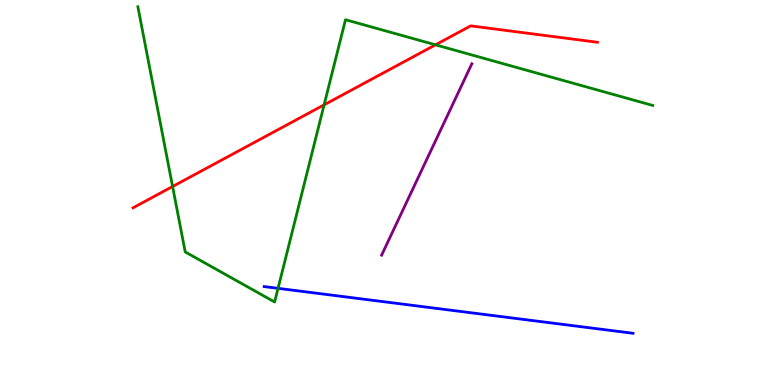[{'lines': ['blue', 'red'], 'intersections': []}, {'lines': ['green', 'red'], 'intersections': [{'x': 2.23, 'y': 5.16}, {'x': 4.18, 'y': 7.28}, {'x': 5.62, 'y': 8.84}]}, {'lines': ['purple', 'red'], 'intersections': []}, {'lines': ['blue', 'green'], 'intersections': [{'x': 3.59, 'y': 2.51}]}, {'lines': ['blue', 'purple'], 'intersections': []}, {'lines': ['green', 'purple'], 'intersections': []}]